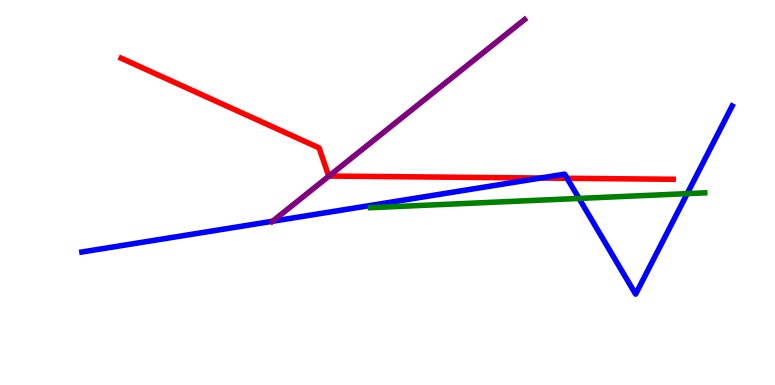[{'lines': ['blue', 'red'], 'intersections': [{'x': 6.98, 'y': 5.38}, {'x': 7.32, 'y': 5.37}]}, {'lines': ['green', 'red'], 'intersections': []}, {'lines': ['purple', 'red'], 'intersections': [{'x': 4.25, 'y': 5.43}]}, {'lines': ['blue', 'green'], 'intersections': [{'x': 7.47, 'y': 4.85}, {'x': 8.87, 'y': 4.97}]}, {'lines': ['blue', 'purple'], 'intersections': [{'x': 3.52, 'y': 4.25}]}, {'lines': ['green', 'purple'], 'intersections': []}]